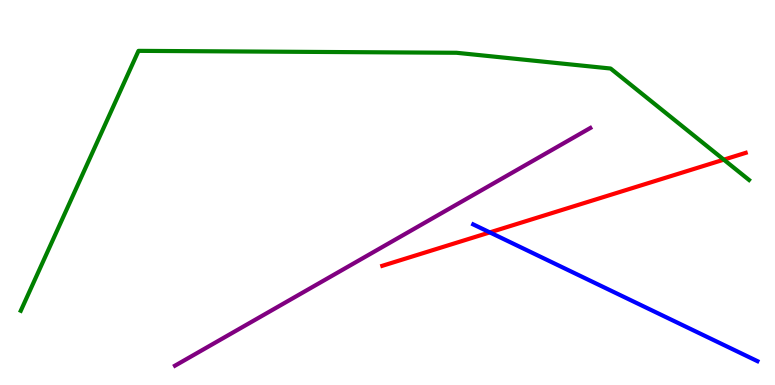[{'lines': ['blue', 'red'], 'intersections': [{'x': 6.32, 'y': 3.96}]}, {'lines': ['green', 'red'], 'intersections': [{'x': 9.34, 'y': 5.85}]}, {'lines': ['purple', 'red'], 'intersections': []}, {'lines': ['blue', 'green'], 'intersections': []}, {'lines': ['blue', 'purple'], 'intersections': []}, {'lines': ['green', 'purple'], 'intersections': []}]